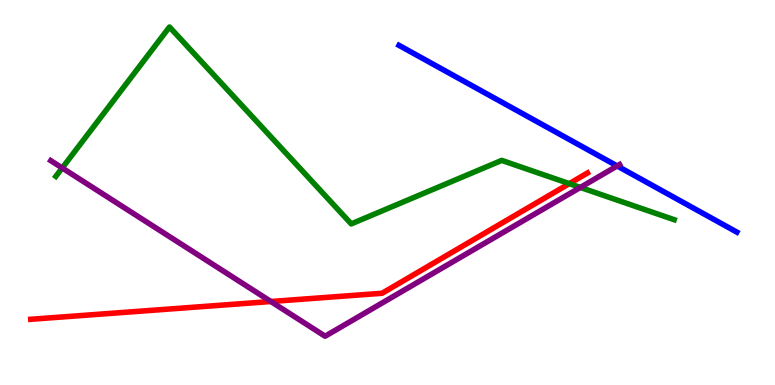[{'lines': ['blue', 'red'], 'intersections': []}, {'lines': ['green', 'red'], 'intersections': [{'x': 7.35, 'y': 5.23}]}, {'lines': ['purple', 'red'], 'intersections': [{'x': 3.5, 'y': 2.17}]}, {'lines': ['blue', 'green'], 'intersections': []}, {'lines': ['blue', 'purple'], 'intersections': [{'x': 7.96, 'y': 5.69}]}, {'lines': ['green', 'purple'], 'intersections': [{'x': 0.803, 'y': 5.64}, {'x': 7.49, 'y': 5.13}]}]